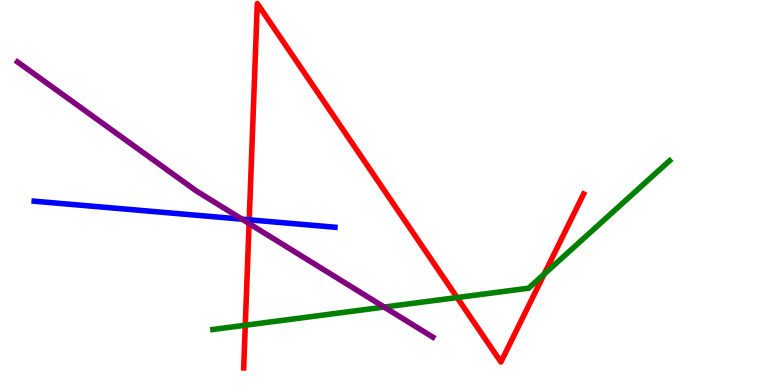[{'lines': ['blue', 'red'], 'intersections': [{'x': 3.22, 'y': 4.29}]}, {'lines': ['green', 'red'], 'intersections': [{'x': 3.16, 'y': 1.55}, {'x': 5.9, 'y': 2.27}, {'x': 7.02, 'y': 2.88}]}, {'lines': ['purple', 'red'], 'intersections': [{'x': 3.21, 'y': 4.19}]}, {'lines': ['blue', 'green'], 'intersections': []}, {'lines': ['blue', 'purple'], 'intersections': [{'x': 3.12, 'y': 4.31}]}, {'lines': ['green', 'purple'], 'intersections': [{'x': 4.96, 'y': 2.02}]}]